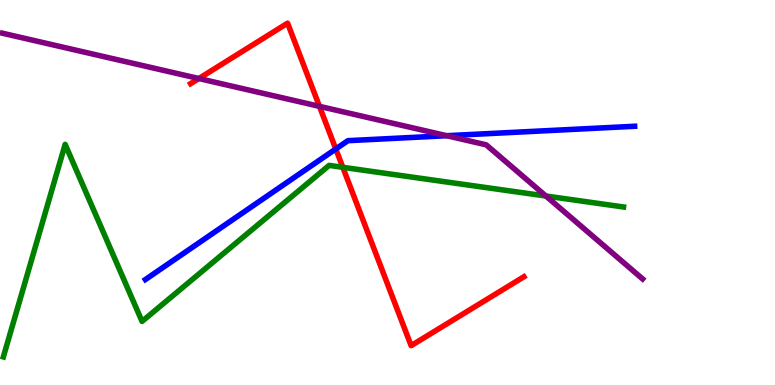[{'lines': ['blue', 'red'], 'intersections': [{'x': 4.33, 'y': 6.13}]}, {'lines': ['green', 'red'], 'intersections': [{'x': 4.42, 'y': 5.65}]}, {'lines': ['purple', 'red'], 'intersections': [{'x': 2.57, 'y': 7.96}, {'x': 4.12, 'y': 7.24}]}, {'lines': ['blue', 'green'], 'intersections': []}, {'lines': ['blue', 'purple'], 'intersections': [{'x': 5.76, 'y': 6.47}]}, {'lines': ['green', 'purple'], 'intersections': [{'x': 7.04, 'y': 4.91}]}]